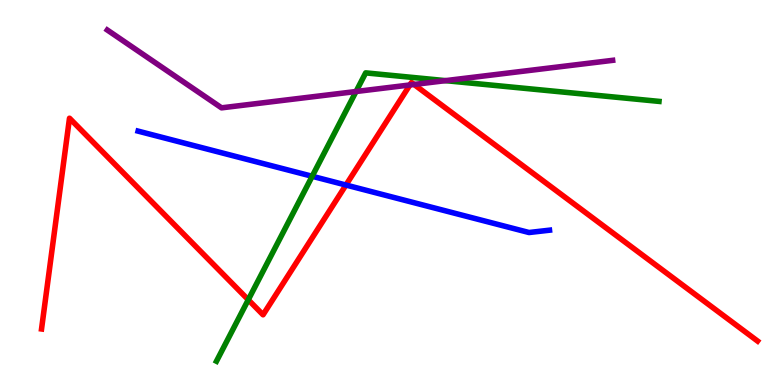[{'lines': ['blue', 'red'], 'intersections': [{'x': 4.46, 'y': 5.19}]}, {'lines': ['green', 'red'], 'intersections': [{'x': 3.2, 'y': 2.21}]}, {'lines': ['purple', 'red'], 'intersections': [{'x': 5.29, 'y': 7.79}, {'x': 5.34, 'y': 7.81}]}, {'lines': ['blue', 'green'], 'intersections': [{'x': 4.03, 'y': 5.42}]}, {'lines': ['blue', 'purple'], 'intersections': []}, {'lines': ['green', 'purple'], 'intersections': [{'x': 4.59, 'y': 7.62}, {'x': 5.75, 'y': 7.91}]}]